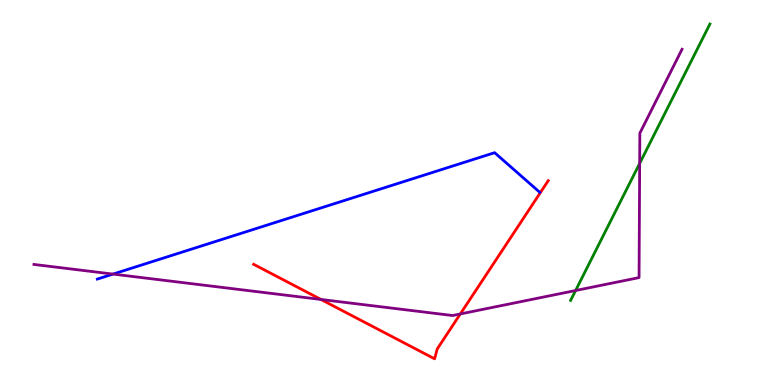[{'lines': ['blue', 'red'], 'intersections': []}, {'lines': ['green', 'red'], 'intersections': []}, {'lines': ['purple', 'red'], 'intersections': [{'x': 4.14, 'y': 2.22}, {'x': 5.94, 'y': 1.85}]}, {'lines': ['blue', 'green'], 'intersections': []}, {'lines': ['blue', 'purple'], 'intersections': [{'x': 1.46, 'y': 2.88}]}, {'lines': ['green', 'purple'], 'intersections': [{'x': 7.43, 'y': 2.45}, {'x': 8.25, 'y': 5.76}]}]